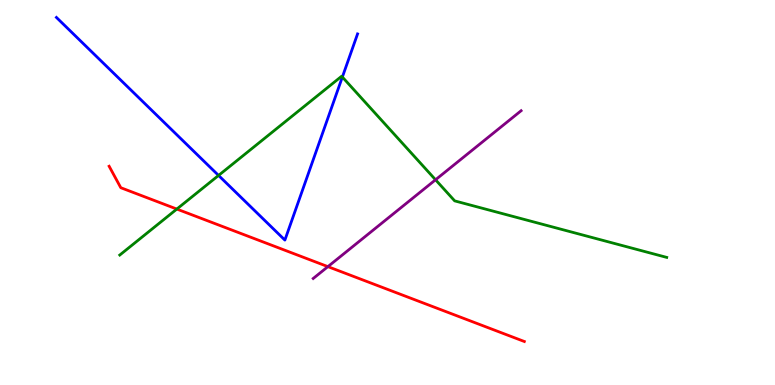[{'lines': ['blue', 'red'], 'intersections': []}, {'lines': ['green', 'red'], 'intersections': [{'x': 2.28, 'y': 4.57}]}, {'lines': ['purple', 'red'], 'intersections': [{'x': 4.23, 'y': 3.07}]}, {'lines': ['blue', 'green'], 'intersections': [{'x': 2.82, 'y': 5.44}, {'x': 4.42, 'y': 8.0}]}, {'lines': ['blue', 'purple'], 'intersections': []}, {'lines': ['green', 'purple'], 'intersections': [{'x': 5.62, 'y': 5.33}]}]